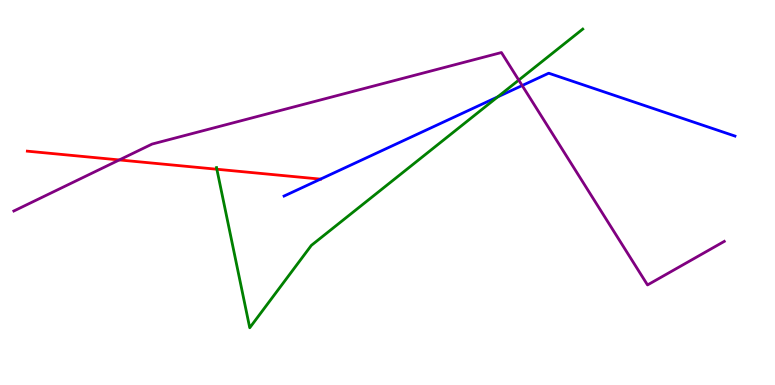[{'lines': ['blue', 'red'], 'intersections': []}, {'lines': ['green', 'red'], 'intersections': [{'x': 2.8, 'y': 5.6}]}, {'lines': ['purple', 'red'], 'intersections': [{'x': 1.54, 'y': 5.85}]}, {'lines': ['blue', 'green'], 'intersections': [{'x': 6.42, 'y': 7.48}]}, {'lines': ['blue', 'purple'], 'intersections': [{'x': 6.74, 'y': 7.78}]}, {'lines': ['green', 'purple'], 'intersections': [{'x': 6.69, 'y': 7.92}]}]